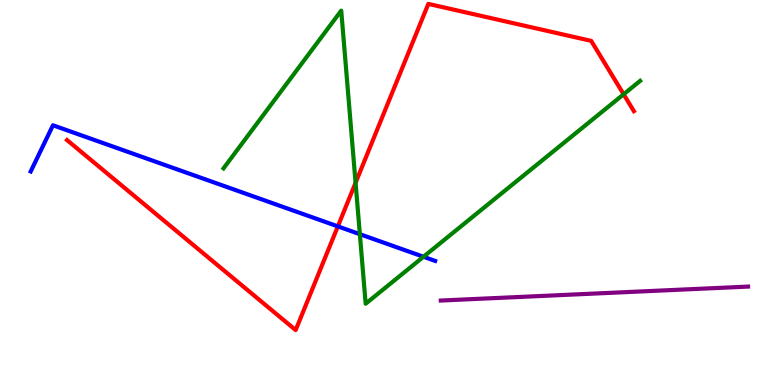[{'lines': ['blue', 'red'], 'intersections': [{'x': 4.36, 'y': 4.12}]}, {'lines': ['green', 'red'], 'intersections': [{'x': 4.59, 'y': 5.25}, {'x': 8.05, 'y': 7.55}]}, {'lines': ['purple', 'red'], 'intersections': []}, {'lines': ['blue', 'green'], 'intersections': [{'x': 4.64, 'y': 3.92}, {'x': 5.46, 'y': 3.33}]}, {'lines': ['blue', 'purple'], 'intersections': []}, {'lines': ['green', 'purple'], 'intersections': []}]